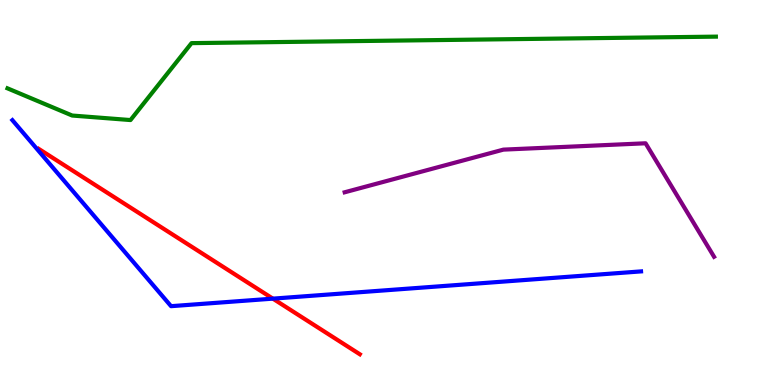[{'lines': ['blue', 'red'], 'intersections': [{'x': 3.52, 'y': 2.24}]}, {'lines': ['green', 'red'], 'intersections': []}, {'lines': ['purple', 'red'], 'intersections': []}, {'lines': ['blue', 'green'], 'intersections': []}, {'lines': ['blue', 'purple'], 'intersections': []}, {'lines': ['green', 'purple'], 'intersections': []}]